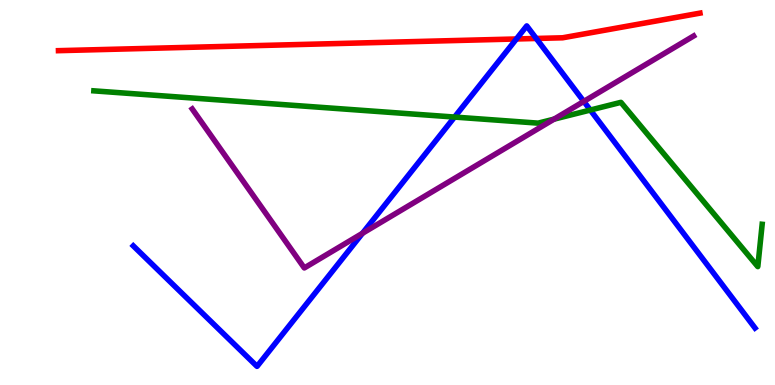[{'lines': ['blue', 'red'], 'intersections': [{'x': 6.66, 'y': 8.99}, {'x': 6.92, 'y': 9.0}]}, {'lines': ['green', 'red'], 'intersections': []}, {'lines': ['purple', 'red'], 'intersections': []}, {'lines': ['blue', 'green'], 'intersections': [{'x': 5.87, 'y': 6.96}, {'x': 7.62, 'y': 7.14}]}, {'lines': ['blue', 'purple'], 'intersections': [{'x': 4.68, 'y': 3.94}, {'x': 7.53, 'y': 7.37}]}, {'lines': ['green', 'purple'], 'intersections': [{'x': 7.15, 'y': 6.91}]}]